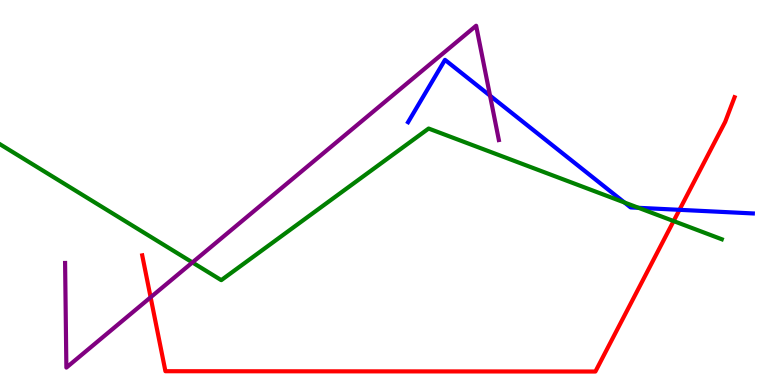[{'lines': ['blue', 'red'], 'intersections': [{'x': 8.77, 'y': 4.55}]}, {'lines': ['green', 'red'], 'intersections': [{'x': 8.69, 'y': 4.26}]}, {'lines': ['purple', 'red'], 'intersections': [{'x': 1.94, 'y': 2.28}]}, {'lines': ['blue', 'green'], 'intersections': [{'x': 8.06, 'y': 4.74}, {'x': 8.24, 'y': 4.6}]}, {'lines': ['blue', 'purple'], 'intersections': [{'x': 6.32, 'y': 7.52}]}, {'lines': ['green', 'purple'], 'intersections': [{'x': 2.48, 'y': 3.18}]}]